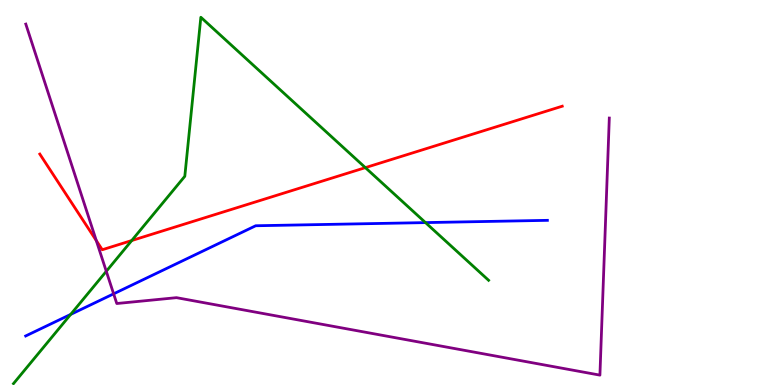[{'lines': ['blue', 'red'], 'intersections': []}, {'lines': ['green', 'red'], 'intersections': [{'x': 1.7, 'y': 3.75}, {'x': 4.71, 'y': 5.65}]}, {'lines': ['purple', 'red'], 'intersections': [{'x': 1.24, 'y': 3.75}]}, {'lines': ['blue', 'green'], 'intersections': [{'x': 0.912, 'y': 1.83}, {'x': 5.49, 'y': 4.22}]}, {'lines': ['blue', 'purple'], 'intersections': [{'x': 1.47, 'y': 2.37}]}, {'lines': ['green', 'purple'], 'intersections': [{'x': 1.37, 'y': 2.95}]}]